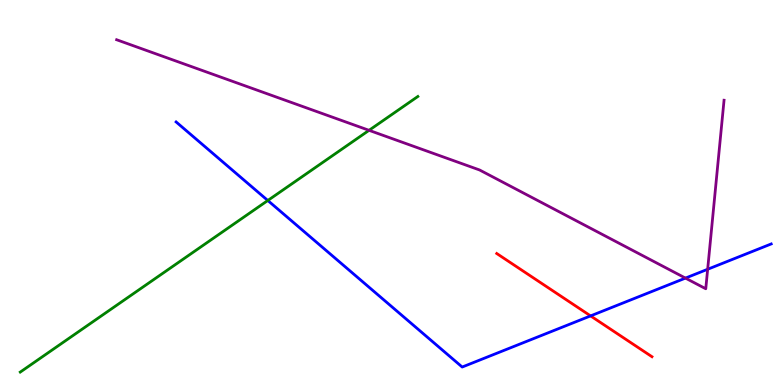[{'lines': ['blue', 'red'], 'intersections': [{'x': 7.62, 'y': 1.79}]}, {'lines': ['green', 'red'], 'intersections': []}, {'lines': ['purple', 'red'], 'intersections': []}, {'lines': ['blue', 'green'], 'intersections': [{'x': 3.46, 'y': 4.79}]}, {'lines': ['blue', 'purple'], 'intersections': [{'x': 8.84, 'y': 2.78}, {'x': 9.13, 'y': 3.01}]}, {'lines': ['green', 'purple'], 'intersections': [{'x': 4.76, 'y': 6.62}]}]